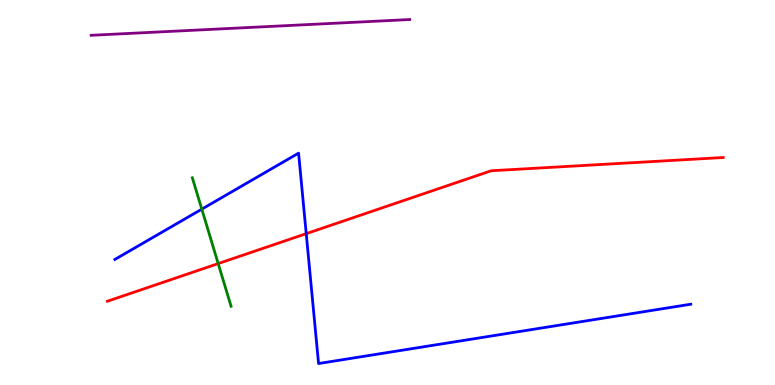[{'lines': ['blue', 'red'], 'intersections': [{'x': 3.95, 'y': 3.93}]}, {'lines': ['green', 'red'], 'intersections': [{'x': 2.82, 'y': 3.15}]}, {'lines': ['purple', 'red'], 'intersections': []}, {'lines': ['blue', 'green'], 'intersections': [{'x': 2.6, 'y': 4.57}]}, {'lines': ['blue', 'purple'], 'intersections': []}, {'lines': ['green', 'purple'], 'intersections': []}]